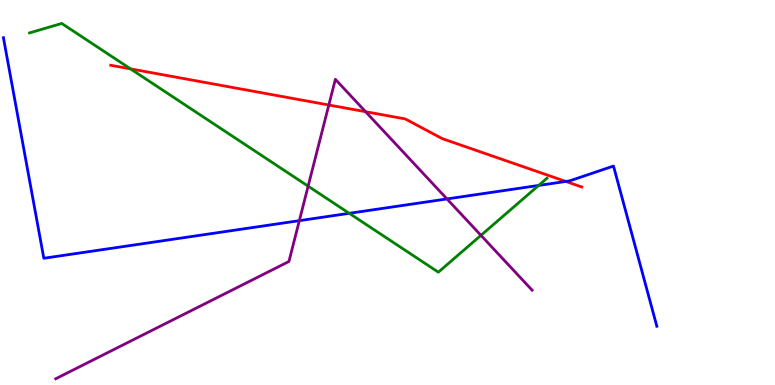[{'lines': ['blue', 'red'], 'intersections': [{'x': 7.3, 'y': 5.29}]}, {'lines': ['green', 'red'], 'intersections': [{'x': 1.68, 'y': 8.21}]}, {'lines': ['purple', 'red'], 'intersections': [{'x': 4.24, 'y': 7.27}, {'x': 4.72, 'y': 7.1}]}, {'lines': ['blue', 'green'], 'intersections': [{'x': 4.51, 'y': 4.46}, {'x': 6.95, 'y': 5.18}]}, {'lines': ['blue', 'purple'], 'intersections': [{'x': 3.86, 'y': 4.27}, {'x': 5.77, 'y': 4.83}]}, {'lines': ['green', 'purple'], 'intersections': [{'x': 3.98, 'y': 5.16}, {'x': 6.21, 'y': 3.89}]}]